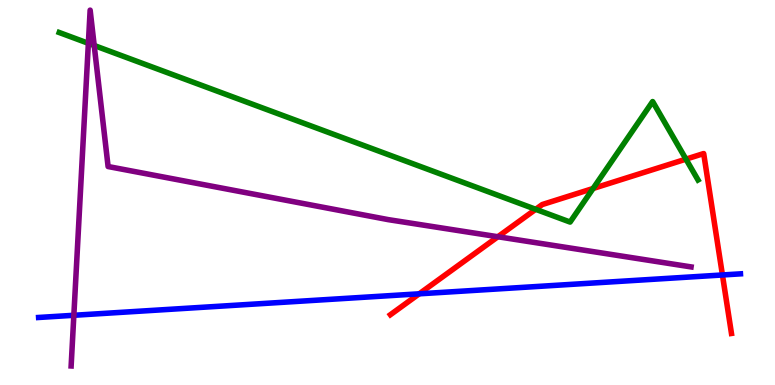[{'lines': ['blue', 'red'], 'intersections': [{'x': 5.41, 'y': 2.37}, {'x': 9.32, 'y': 2.86}]}, {'lines': ['green', 'red'], 'intersections': [{'x': 6.91, 'y': 4.56}, {'x': 7.65, 'y': 5.1}, {'x': 8.85, 'y': 5.87}]}, {'lines': ['purple', 'red'], 'intersections': [{'x': 6.42, 'y': 3.85}]}, {'lines': ['blue', 'green'], 'intersections': []}, {'lines': ['blue', 'purple'], 'intersections': [{'x': 0.953, 'y': 1.81}]}, {'lines': ['green', 'purple'], 'intersections': [{'x': 1.14, 'y': 8.87}, {'x': 1.22, 'y': 8.82}]}]